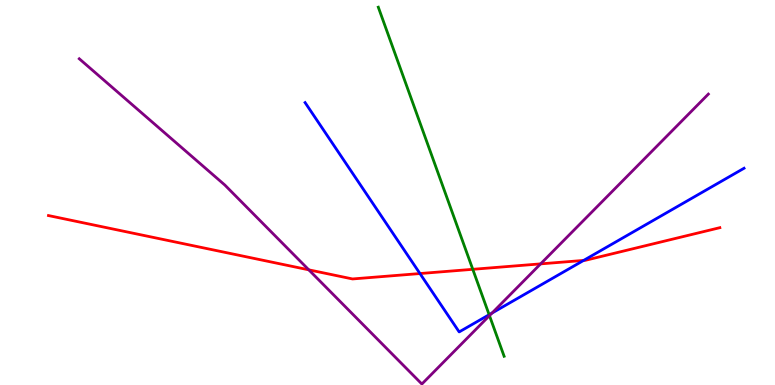[{'lines': ['blue', 'red'], 'intersections': [{'x': 5.42, 'y': 2.89}, {'x': 7.53, 'y': 3.24}]}, {'lines': ['green', 'red'], 'intersections': [{'x': 6.1, 'y': 3.0}]}, {'lines': ['purple', 'red'], 'intersections': [{'x': 3.98, 'y': 2.99}, {'x': 6.98, 'y': 3.15}]}, {'lines': ['blue', 'green'], 'intersections': [{'x': 6.31, 'y': 1.83}]}, {'lines': ['blue', 'purple'], 'intersections': [{'x': 6.35, 'y': 1.87}]}, {'lines': ['green', 'purple'], 'intersections': [{'x': 6.32, 'y': 1.8}]}]